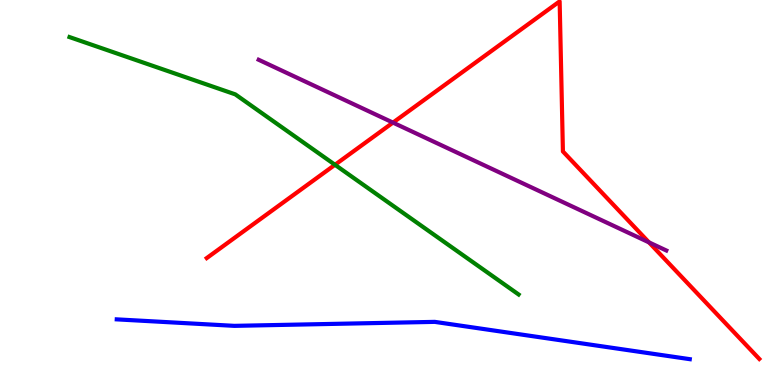[{'lines': ['blue', 'red'], 'intersections': []}, {'lines': ['green', 'red'], 'intersections': [{'x': 4.32, 'y': 5.72}]}, {'lines': ['purple', 'red'], 'intersections': [{'x': 5.07, 'y': 6.82}, {'x': 8.37, 'y': 3.7}]}, {'lines': ['blue', 'green'], 'intersections': []}, {'lines': ['blue', 'purple'], 'intersections': []}, {'lines': ['green', 'purple'], 'intersections': []}]